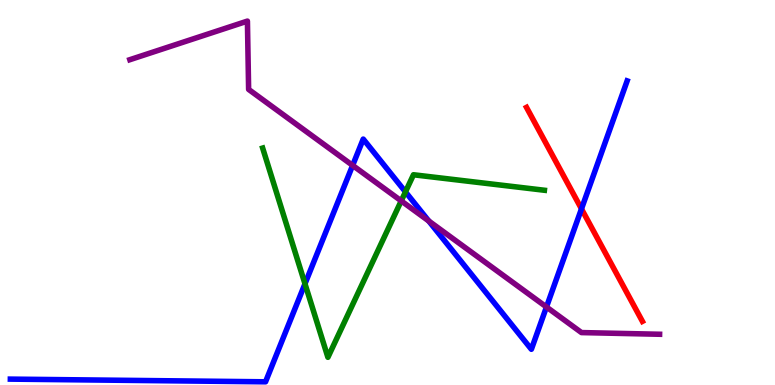[{'lines': ['blue', 'red'], 'intersections': [{'x': 7.5, 'y': 4.57}]}, {'lines': ['green', 'red'], 'intersections': []}, {'lines': ['purple', 'red'], 'intersections': []}, {'lines': ['blue', 'green'], 'intersections': [{'x': 3.94, 'y': 2.63}, {'x': 5.23, 'y': 5.02}]}, {'lines': ['blue', 'purple'], 'intersections': [{'x': 4.55, 'y': 5.7}, {'x': 5.53, 'y': 4.26}, {'x': 7.05, 'y': 2.03}]}, {'lines': ['green', 'purple'], 'intersections': [{'x': 5.18, 'y': 4.78}]}]